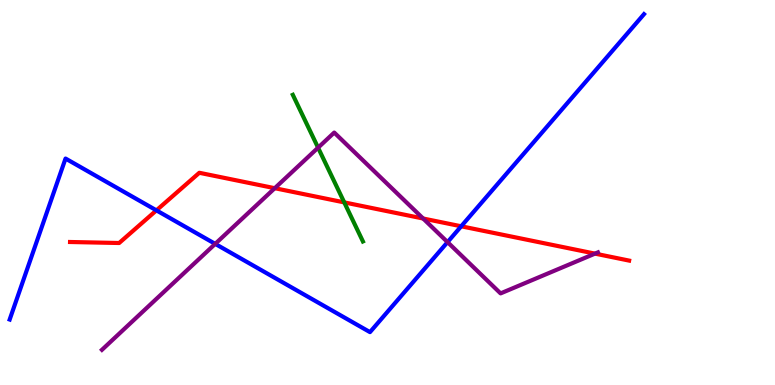[{'lines': ['blue', 'red'], 'intersections': [{'x': 2.02, 'y': 4.54}, {'x': 5.95, 'y': 4.12}]}, {'lines': ['green', 'red'], 'intersections': [{'x': 4.44, 'y': 4.74}]}, {'lines': ['purple', 'red'], 'intersections': [{'x': 3.55, 'y': 5.11}, {'x': 5.46, 'y': 4.32}, {'x': 7.68, 'y': 3.41}]}, {'lines': ['blue', 'green'], 'intersections': []}, {'lines': ['blue', 'purple'], 'intersections': [{'x': 2.78, 'y': 3.67}, {'x': 5.77, 'y': 3.71}]}, {'lines': ['green', 'purple'], 'intersections': [{'x': 4.1, 'y': 6.16}]}]